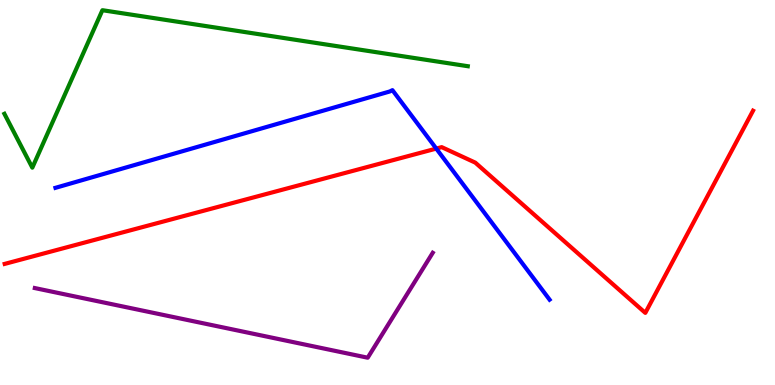[{'lines': ['blue', 'red'], 'intersections': [{'x': 5.63, 'y': 6.14}]}, {'lines': ['green', 'red'], 'intersections': []}, {'lines': ['purple', 'red'], 'intersections': []}, {'lines': ['blue', 'green'], 'intersections': []}, {'lines': ['blue', 'purple'], 'intersections': []}, {'lines': ['green', 'purple'], 'intersections': []}]